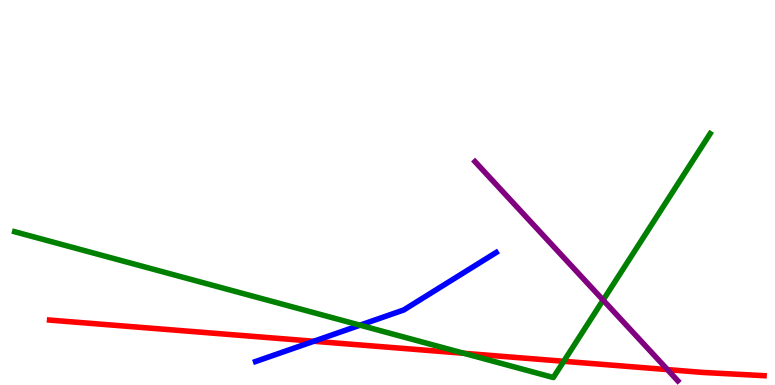[{'lines': ['blue', 'red'], 'intersections': [{'x': 4.05, 'y': 1.14}]}, {'lines': ['green', 'red'], 'intersections': [{'x': 5.98, 'y': 0.824}, {'x': 7.27, 'y': 0.616}]}, {'lines': ['purple', 'red'], 'intersections': [{'x': 8.61, 'y': 0.4}]}, {'lines': ['blue', 'green'], 'intersections': [{'x': 4.65, 'y': 1.55}]}, {'lines': ['blue', 'purple'], 'intersections': []}, {'lines': ['green', 'purple'], 'intersections': [{'x': 7.78, 'y': 2.21}]}]